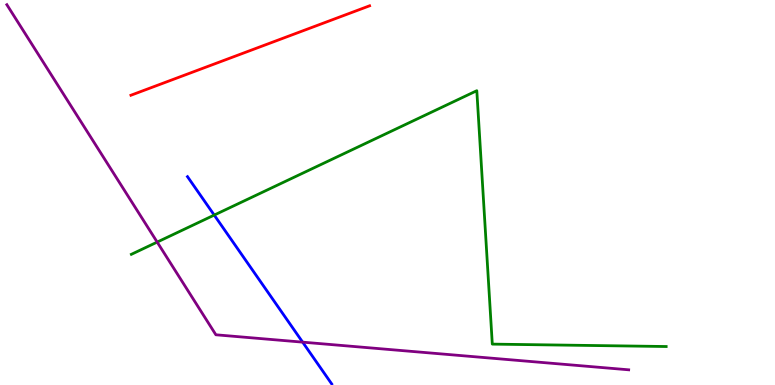[{'lines': ['blue', 'red'], 'intersections': []}, {'lines': ['green', 'red'], 'intersections': []}, {'lines': ['purple', 'red'], 'intersections': []}, {'lines': ['blue', 'green'], 'intersections': [{'x': 2.76, 'y': 4.41}]}, {'lines': ['blue', 'purple'], 'intersections': [{'x': 3.91, 'y': 1.11}]}, {'lines': ['green', 'purple'], 'intersections': [{'x': 2.03, 'y': 3.71}]}]